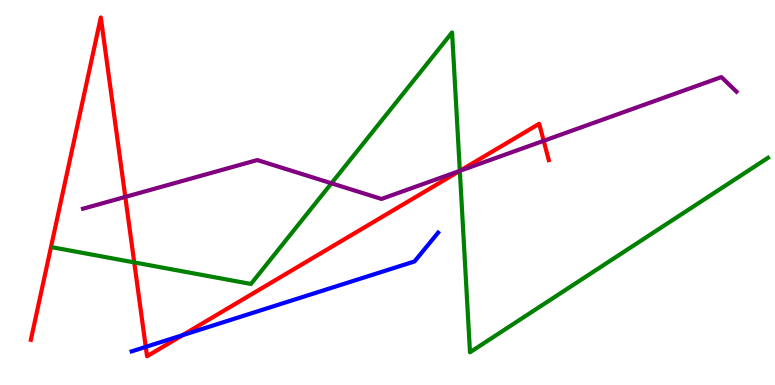[{'lines': ['blue', 'red'], 'intersections': [{'x': 1.88, 'y': 0.99}, {'x': 2.36, 'y': 1.29}]}, {'lines': ['green', 'red'], 'intersections': [{'x': 1.73, 'y': 3.18}, {'x': 5.93, 'y': 5.56}]}, {'lines': ['purple', 'red'], 'intersections': [{'x': 1.62, 'y': 4.89}, {'x': 5.93, 'y': 5.56}, {'x': 7.02, 'y': 6.34}]}, {'lines': ['blue', 'green'], 'intersections': []}, {'lines': ['blue', 'purple'], 'intersections': []}, {'lines': ['green', 'purple'], 'intersections': [{'x': 4.28, 'y': 5.24}, {'x': 5.93, 'y': 5.56}]}]